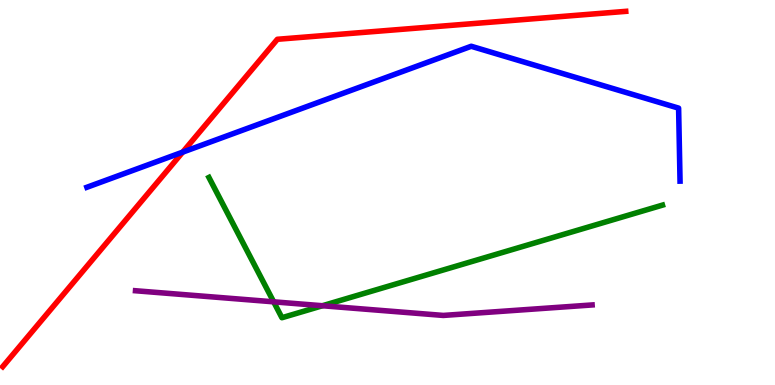[{'lines': ['blue', 'red'], 'intersections': [{'x': 2.36, 'y': 6.05}]}, {'lines': ['green', 'red'], 'intersections': []}, {'lines': ['purple', 'red'], 'intersections': []}, {'lines': ['blue', 'green'], 'intersections': []}, {'lines': ['blue', 'purple'], 'intersections': []}, {'lines': ['green', 'purple'], 'intersections': [{'x': 3.53, 'y': 2.16}, {'x': 4.16, 'y': 2.06}]}]